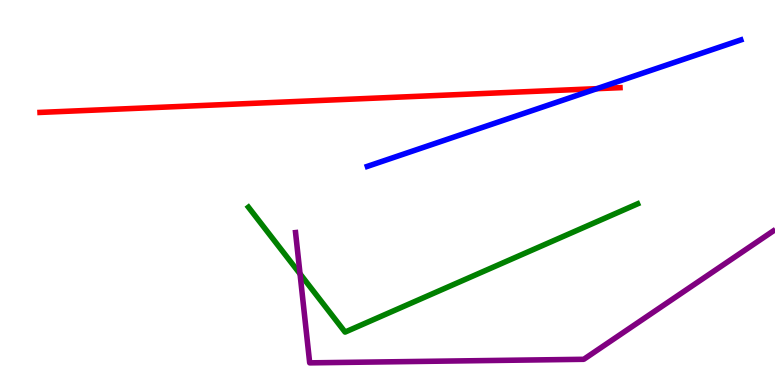[{'lines': ['blue', 'red'], 'intersections': [{'x': 7.7, 'y': 7.7}]}, {'lines': ['green', 'red'], 'intersections': []}, {'lines': ['purple', 'red'], 'intersections': []}, {'lines': ['blue', 'green'], 'intersections': []}, {'lines': ['blue', 'purple'], 'intersections': []}, {'lines': ['green', 'purple'], 'intersections': [{'x': 3.87, 'y': 2.89}]}]